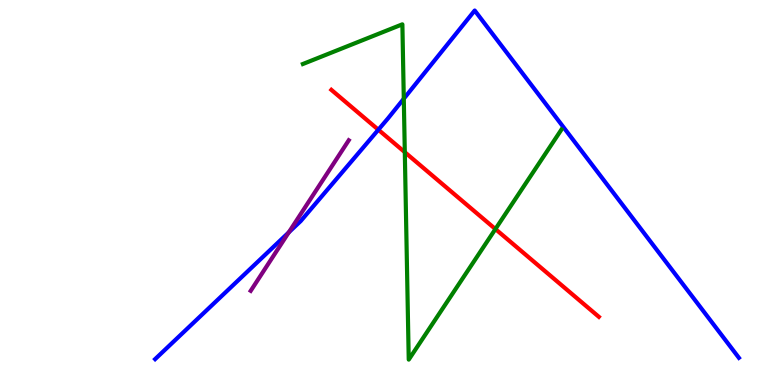[{'lines': ['blue', 'red'], 'intersections': [{'x': 4.88, 'y': 6.63}]}, {'lines': ['green', 'red'], 'intersections': [{'x': 5.22, 'y': 6.05}, {'x': 6.39, 'y': 4.05}]}, {'lines': ['purple', 'red'], 'intersections': []}, {'lines': ['blue', 'green'], 'intersections': [{'x': 5.21, 'y': 7.44}]}, {'lines': ['blue', 'purple'], 'intersections': [{'x': 3.73, 'y': 3.96}]}, {'lines': ['green', 'purple'], 'intersections': []}]